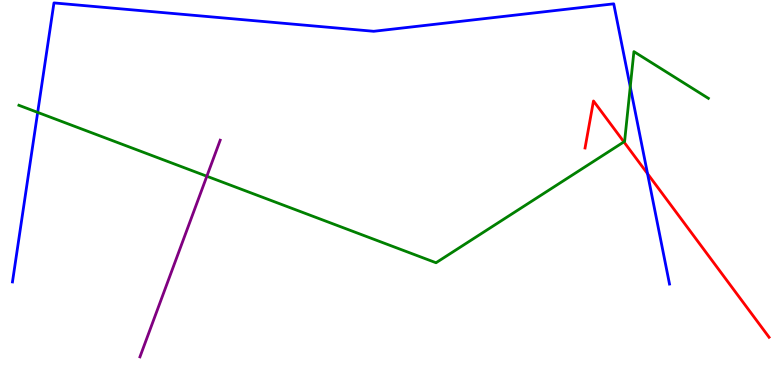[{'lines': ['blue', 'red'], 'intersections': [{'x': 8.36, 'y': 5.49}]}, {'lines': ['green', 'red'], 'intersections': [{'x': 8.05, 'y': 6.31}]}, {'lines': ['purple', 'red'], 'intersections': []}, {'lines': ['blue', 'green'], 'intersections': [{'x': 0.486, 'y': 7.08}, {'x': 8.13, 'y': 7.74}]}, {'lines': ['blue', 'purple'], 'intersections': []}, {'lines': ['green', 'purple'], 'intersections': [{'x': 2.67, 'y': 5.42}]}]